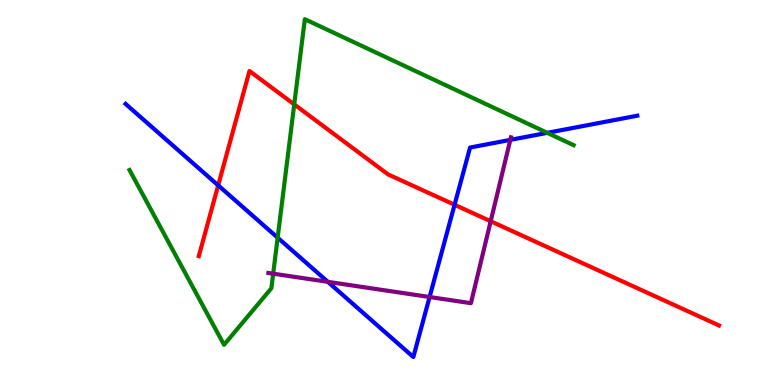[{'lines': ['blue', 'red'], 'intersections': [{'x': 2.82, 'y': 5.19}, {'x': 5.87, 'y': 4.68}]}, {'lines': ['green', 'red'], 'intersections': [{'x': 3.8, 'y': 7.29}]}, {'lines': ['purple', 'red'], 'intersections': [{'x': 6.33, 'y': 4.25}]}, {'lines': ['blue', 'green'], 'intersections': [{'x': 3.58, 'y': 3.83}, {'x': 7.06, 'y': 6.55}]}, {'lines': ['blue', 'purple'], 'intersections': [{'x': 4.23, 'y': 2.68}, {'x': 5.54, 'y': 2.29}, {'x': 6.58, 'y': 6.37}]}, {'lines': ['green', 'purple'], 'intersections': [{'x': 3.52, 'y': 2.89}]}]